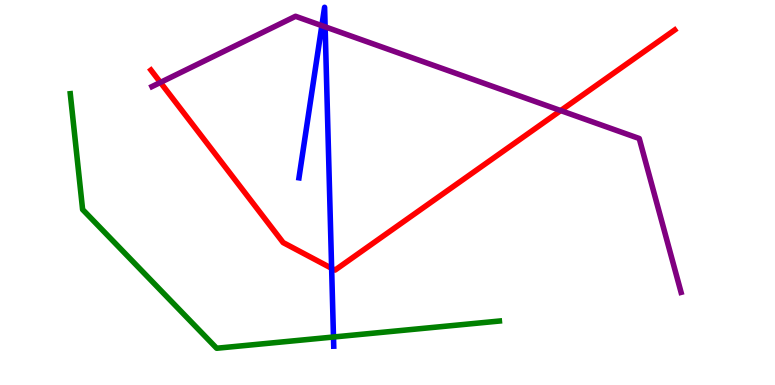[{'lines': ['blue', 'red'], 'intersections': [{'x': 4.28, 'y': 3.03}]}, {'lines': ['green', 'red'], 'intersections': []}, {'lines': ['purple', 'red'], 'intersections': [{'x': 2.07, 'y': 7.86}, {'x': 7.23, 'y': 7.13}]}, {'lines': ['blue', 'green'], 'intersections': [{'x': 4.3, 'y': 1.25}]}, {'lines': ['blue', 'purple'], 'intersections': [{'x': 4.15, 'y': 9.33}, {'x': 4.2, 'y': 9.3}]}, {'lines': ['green', 'purple'], 'intersections': []}]